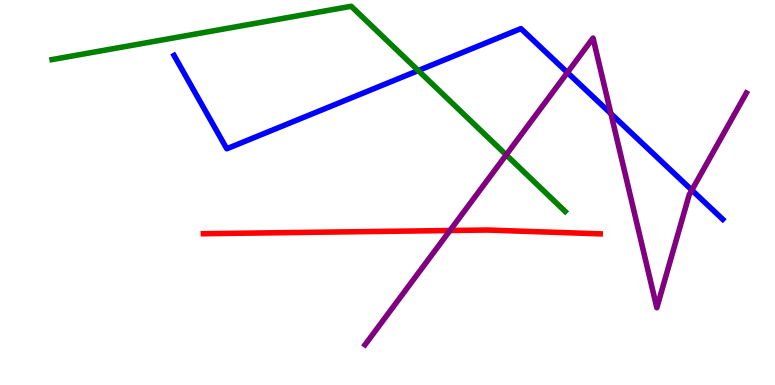[{'lines': ['blue', 'red'], 'intersections': []}, {'lines': ['green', 'red'], 'intersections': []}, {'lines': ['purple', 'red'], 'intersections': [{'x': 5.81, 'y': 4.01}]}, {'lines': ['blue', 'green'], 'intersections': [{'x': 5.4, 'y': 8.17}]}, {'lines': ['blue', 'purple'], 'intersections': [{'x': 7.32, 'y': 8.12}, {'x': 7.88, 'y': 7.05}, {'x': 8.93, 'y': 5.06}]}, {'lines': ['green', 'purple'], 'intersections': [{'x': 6.53, 'y': 5.98}]}]